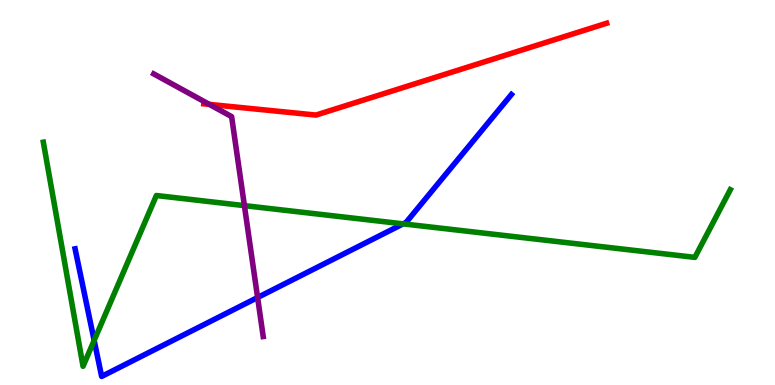[{'lines': ['blue', 'red'], 'intersections': []}, {'lines': ['green', 'red'], 'intersections': []}, {'lines': ['purple', 'red'], 'intersections': [{'x': 2.7, 'y': 7.29}]}, {'lines': ['blue', 'green'], 'intersections': [{'x': 1.21, 'y': 1.16}, {'x': 5.2, 'y': 4.19}]}, {'lines': ['blue', 'purple'], 'intersections': [{'x': 3.32, 'y': 2.27}]}, {'lines': ['green', 'purple'], 'intersections': [{'x': 3.15, 'y': 4.66}]}]